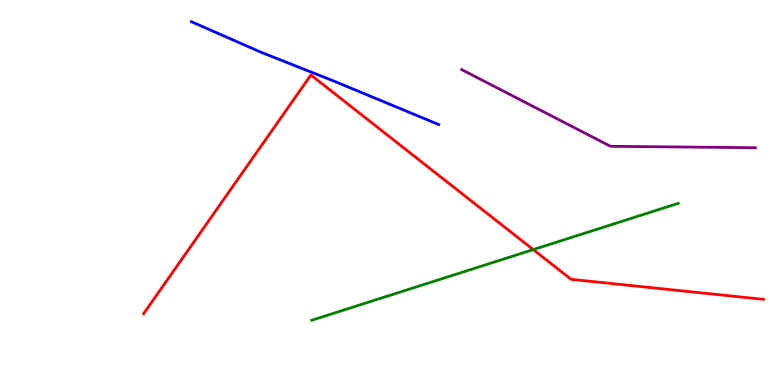[{'lines': ['blue', 'red'], 'intersections': []}, {'lines': ['green', 'red'], 'intersections': [{'x': 6.88, 'y': 3.52}]}, {'lines': ['purple', 'red'], 'intersections': []}, {'lines': ['blue', 'green'], 'intersections': []}, {'lines': ['blue', 'purple'], 'intersections': []}, {'lines': ['green', 'purple'], 'intersections': []}]